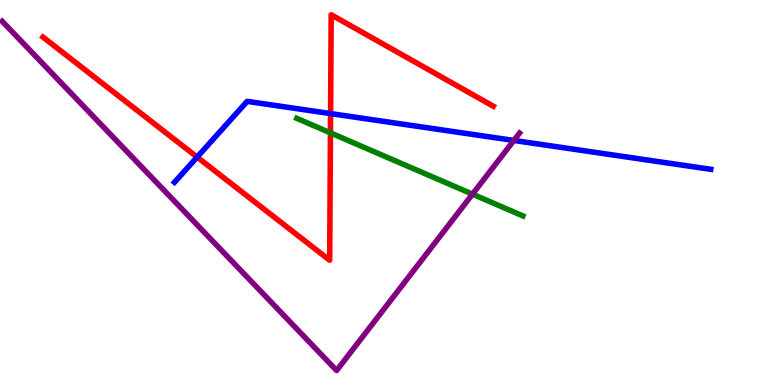[{'lines': ['blue', 'red'], 'intersections': [{'x': 2.54, 'y': 5.92}, {'x': 4.27, 'y': 7.05}]}, {'lines': ['green', 'red'], 'intersections': [{'x': 4.26, 'y': 6.55}]}, {'lines': ['purple', 'red'], 'intersections': []}, {'lines': ['blue', 'green'], 'intersections': []}, {'lines': ['blue', 'purple'], 'intersections': [{'x': 6.63, 'y': 6.35}]}, {'lines': ['green', 'purple'], 'intersections': [{'x': 6.1, 'y': 4.96}]}]